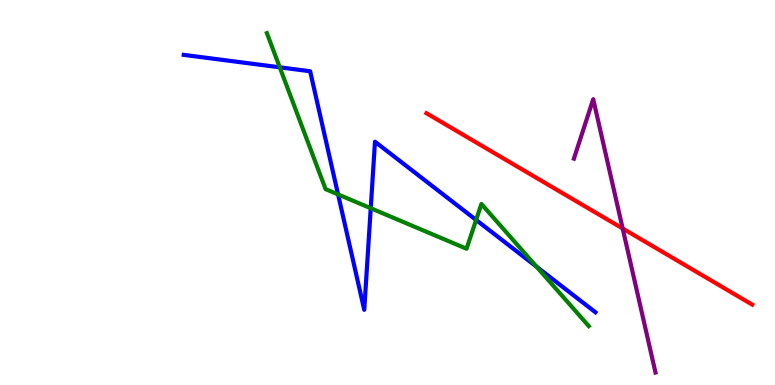[{'lines': ['blue', 'red'], 'intersections': []}, {'lines': ['green', 'red'], 'intersections': []}, {'lines': ['purple', 'red'], 'intersections': [{'x': 8.03, 'y': 4.07}]}, {'lines': ['blue', 'green'], 'intersections': [{'x': 3.61, 'y': 8.25}, {'x': 4.36, 'y': 4.95}, {'x': 4.78, 'y': 4.59}, {'x': 6.14, 'y': 4.29}, {'x': 6.92, 'y': 3.07}]}, {'lines': ['blue', 'purple'], 'intersections': []}, {'lines': ['green', 'purple'], 'intersections': []}]